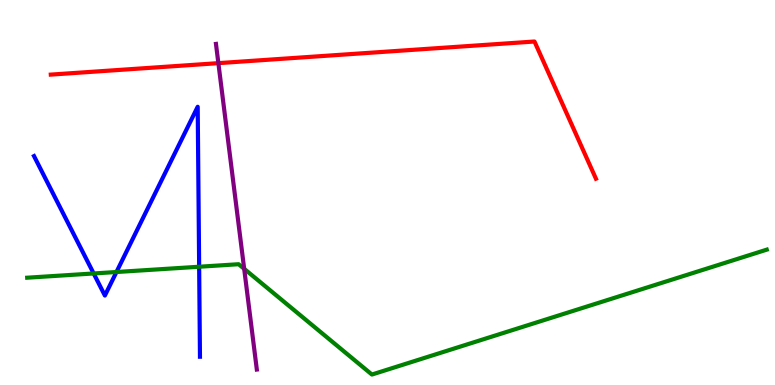[{'lines': ['blue', 'red'], 'intersections': []}, {'lines': ['green', 'red'], 'intersections': []}, {'lines': ['purple', 'red'], 'intersections': [{'x': 2.82, 'y': 8.36}]}, {'lines': ['blue', 'green'], 'intersections': [{'x': 1.21, 'y': 2.9}, {'x': 1.5, 'y': 2.93}, {'x': 2.57, 'y': 3.07}]}, {'lines': ['blue', 'purple'], 'intersections': []}, {'lines': ['green', 'purple'], 'intersections': [{'x': 3.15, 'y': 3.02}]}]